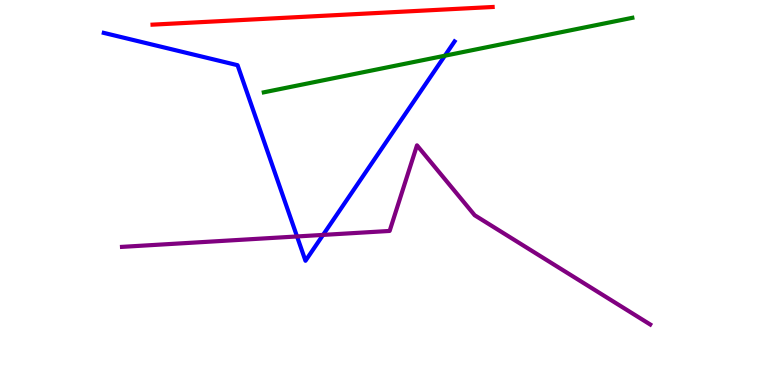[{'lines': ['blue', 'red'], 'intersections': []}, {'lines': ['green', 'red'], 'intersections': []}, {'lines': ['purple', 'red'], 'intersections': []}, {'lines': ['blue', 'green'], 'intersections': [{'x': 5.74, 'y': 8.55}]}, {'lines': ['blue', 'purple'], 'intersections': [{'x': 3.83, 'y': 3.86}, {'x': 4.17, 'y': 3.9}]}, {'lines': ['green', 'purple'], 'intersections': []}]